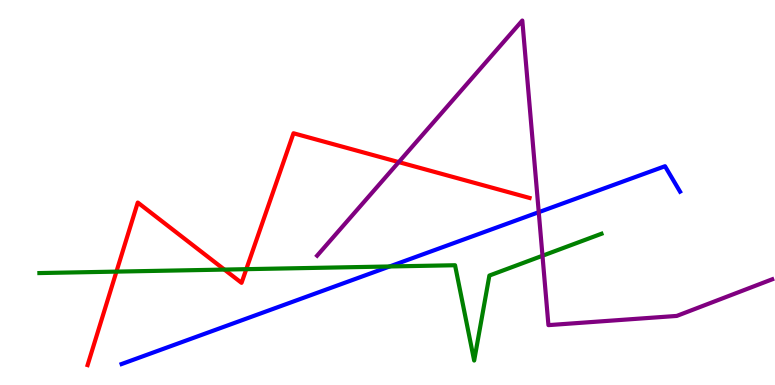[{'lines': ['blue', 'red'], 'intersections': []}, {'lines': ['green', 'red'], 'intersections': [{'x': 1.5, 'y': 2.95}, {'x': 2.9, 'y': 3.0}, {'x': 3.18, 'y': 3.01}]}, {'lines': ['purple', 'red'], 'intersections': [{'x': 5.15, 'y': 5.79}]}, {'lines': ['blue', 'green'], 'intersections': [{'x': 5.03, 'y': 3.08}]}, {'lines': ['blue', 'purple'], 'intersections': [{'x': 6.95, 'y': 4.49}]}, {'lines': ['green', 'purple'], 'intersections': [{'x': 7.0, 'y': 3.36}]}]